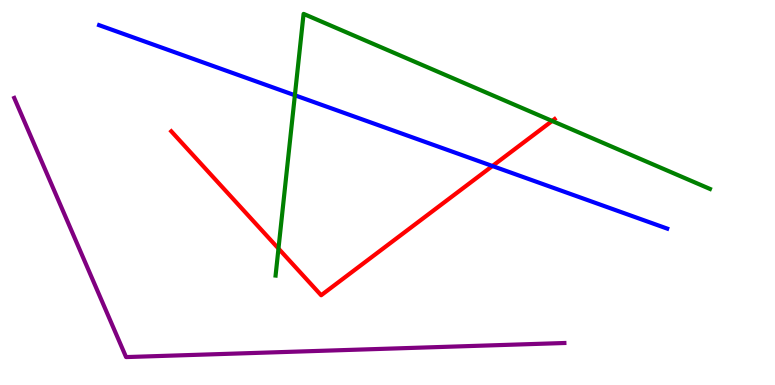[{'lines': ['blue', 'red'], 'intersections': [{'x': 6.35, 'y': 5.69}]}, {'lines': ['green', 'red'], 'intersections': [{'x': 3.59, 'y': 3.54}, {'x': 7.12, 'y': 6.86}]}, {'lines': ['purple', 'red'], 'intersections': []}, {'lines': ['blue', 'green'], 'intersections': [{'x': 3.8, 'y': 7.53}]}, {'lines': ['blue', 'purple'], 'intersections': []}, {'lines': ['green', 'purple'], 'intersections': []}]